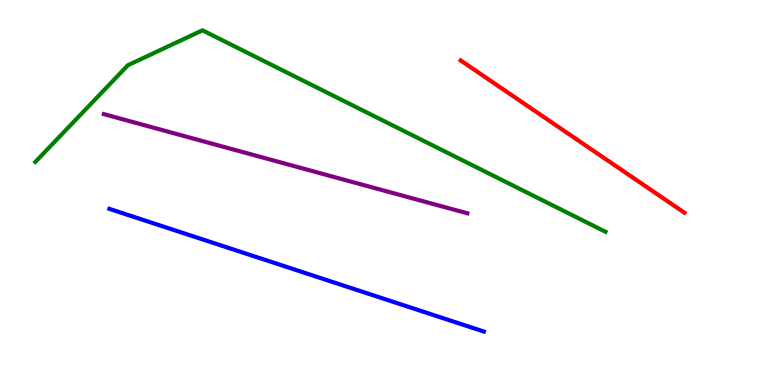[{'lines': ['blue', 'red'], 'intersections': []}, {'lines': ['green', 'red'], 'intersections': []}, {'lines': ['purple', 'red'], 'intersections': []}, {'lines': ['blue', 'green'], 'intersections': []}, {'lines': ['blue', 'purple'], 'intersections': []}, {'lines': ['green', 'purple'], 'intersections': []}]